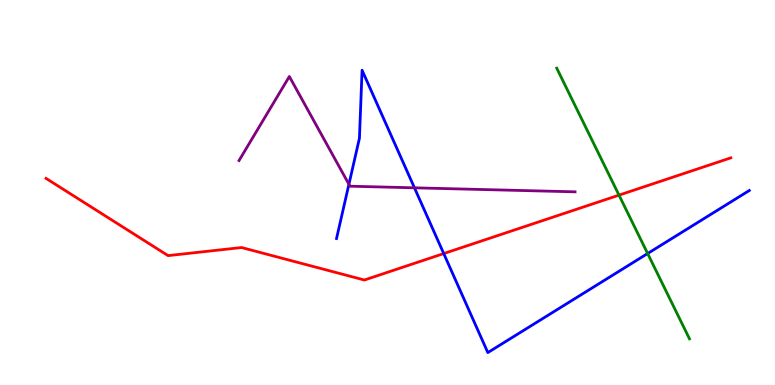[{'lines': ['blue', 'red'], 'intersections': [{'x': 5.73, 'y': 3.41}]}, {'lines': ['green', 'red'], 'intersections': [{'x': 7.99, 'y': 4.93}]}, {'lines': ['purple', 'red'], 'intersections': []}, {'lines': ['blue', 'green'], 'intersections': [{'x': 8.36, 'y': 3.42}]}, {'lines': ['blue', 'purple'], 'intersections': [{'x': 4.5, 'y': 5.21}, {'x': 5.35, 'y': 5.12}]}, {'lines': ['green', 'purple'], 'intersections': []}]